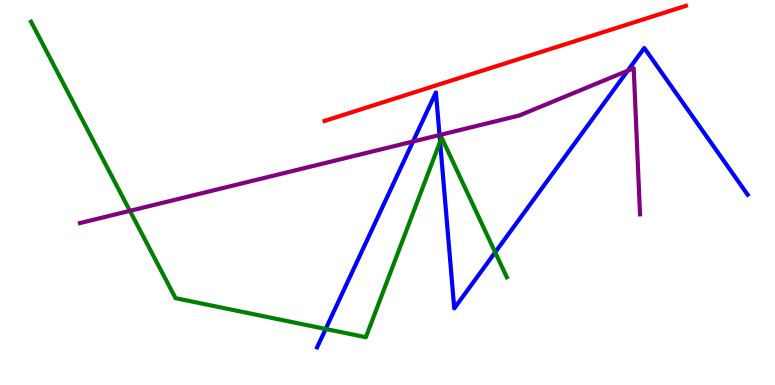[{'lines': ['blue', 'red'], 'intersections': []}, {'lines': ['green', 'red'], 'intersections': []}, {'lines': ['purple', 'red'], 'intersections': []}, {'lines': ['blue', 'green'], 'intersections': [{'x': 4.2, 'y': 1.46}, {'x': 5.68, 'y': 6.32}, {'x': 6.39, 'y': 3.45}]}, {'lines': ['blue', 'purple'], 'intersections': [{'x': 5.33, 'y': 6.32}, {'x': 5.67, 'y': 6.49}, {'x': 8.1, 'y': 8.16}]}, {'lines': ['green', 'purple'], 'intersections': [{'x': 1.68, 'y': 4.52}]}]